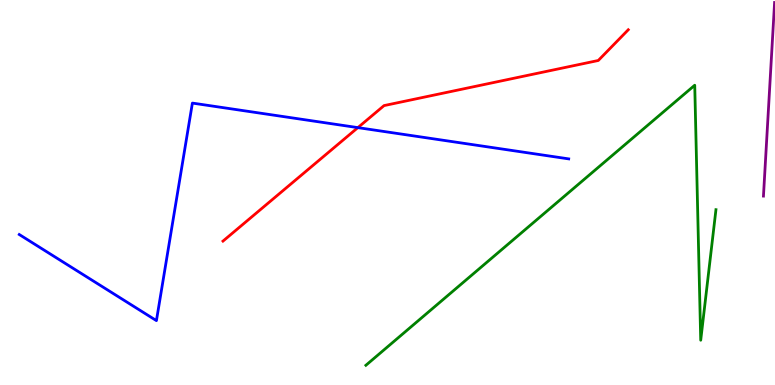[{'lines': ['blue', 'red'], 'intersections': [{'x': 4.62, 'y': 6.69}]}, {'lines': ['green', 'red'], 'intersections': []}, {'lines': ['purple', 'red'], 'intersections': []}, {'lines': ['blue', 'green'], 'intersections': []}, {'lines': ['blue', 'purple'], 'intersections': []}, {'lines': ['green', 'purple'], 'intersections': []}]